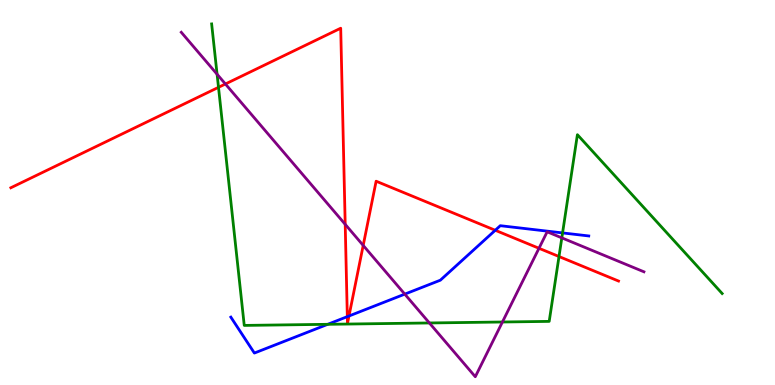[{'lines': ['blue', 'red'], 'intersections': [{'x': 4.48, 'y': 1.78}, {'x': 4.5, 'y': 1.79}, {'x': 6.39, 'y': 4.02}]}, {'lines': ['green', 'red'], 'intersections': [{'x': 2.82, 'y': 7.73}, {'x': 7.21, 'y': 3.34}]}, {'lines': ['purple', 'red'], 'intersections': [{'x': 2.91, 'y': 7.82}, {'x': 4.45, 'y': 4.17}, {'x': 4.69, 'y': 3.63}, {'x': 6.95, 'y': 3.55}]}, {'lines': ['blue', 'green'], 'intersections': [{'x': 4.23, 'y': 1.58}, {'x': 7.26, 'y': 3.95}]}, {'lines': ['blue', 'purple'], 'intersections': [{'x': 5.22, 'y': 2.36}]}, {'lines': ['green', 'purple'], 'intersections': [{'x': 2.8, 'y': 8.07}, {'x': 5.54, 'y': 1.61}, {'x': 6.48, 'y': 1.64}, {'x': 7.25, 'y': 3.82}]}]